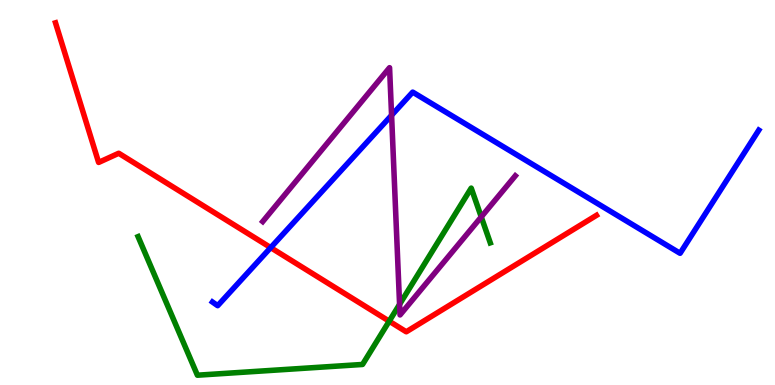[{'lines': ['blue', 'red'], 'intersections': [{'x': 3.49, 'y': 3.57}]}, {'lines': ['green', 'red'], 'intersections': [{'x': 5.02, 'y': 1.66}]}, {'lines': ['purple', 'red'], 'intersections': []}, {'lines': ['blue', 'green'], 'intersections': []}, {'lines': ['blue', 'purple'], 'intersections': [{'x': 5.05, 'y': 7.01}]}, {'lines': ['green', 'purple'], 'intersections': [{'x': 5.16, 'y': 2.09}, {'x': 6.21, 'y': 4.37}]}]